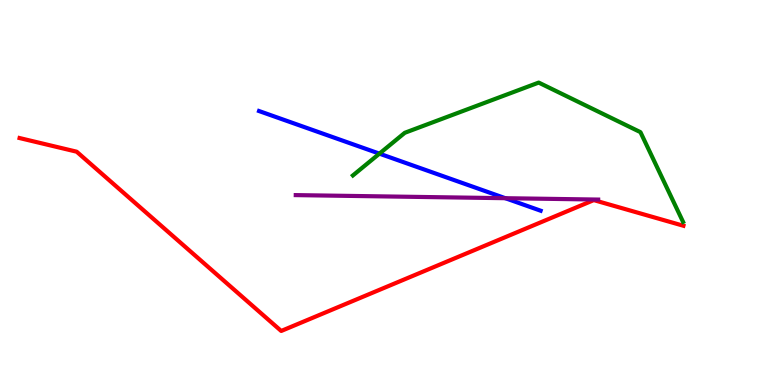[{'lines': ['blue', 'red'], 'intersections': []}, {'lines': ['green', 'red'], 'intersections': []}, {'lines': ['purple', 'red'], 'intersections': []}, {'lines': ['blue', 'green'], 'intersections': [{'x': 4.9, 'y': 6.01}]}, {'lines': ['blue', 'purple'], 'intersections': [{'x': 6.52, 'y': 4.85}]}, {'lines': ['green', 'purple'], 'intersections': []}]